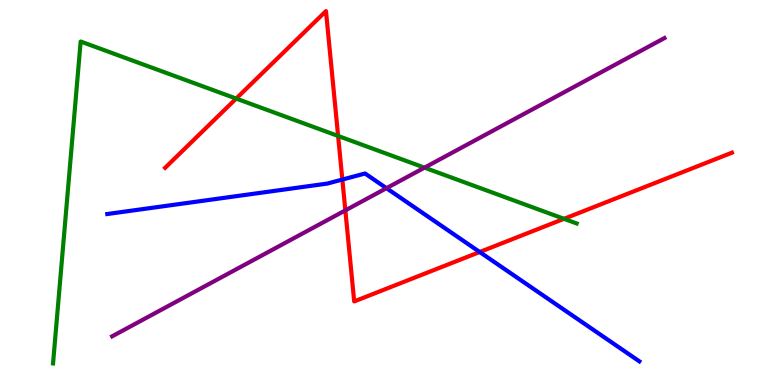[{'lines': ['blue', 'red'], 'intersections': [{'x': 4.42, 'y': 5.34}, {'x': 6.19, 'y': 3.45}]}, {'lines': ['green', 'red'], 'intersections': [{'x': 3.05, 'y': 7.44}, {'x': 4.36, 'y': 6.47}, {'x': 7.28, 'y': 4.32}]}, {'lines': ['purple', 'red'], 'intersections': [{'x': 4.46, 'y': 4.54}]}, {'lines': ['blue', 'green'], 'intersections': []}, {'lines': ['blue', 'purple'], 'intersections': [{'x': 4.99, 'y': 5.11}]}, {'lines': ['green', 'purple'], 'intersections': [{'x': 5.48, 'y': 5.65}]}]